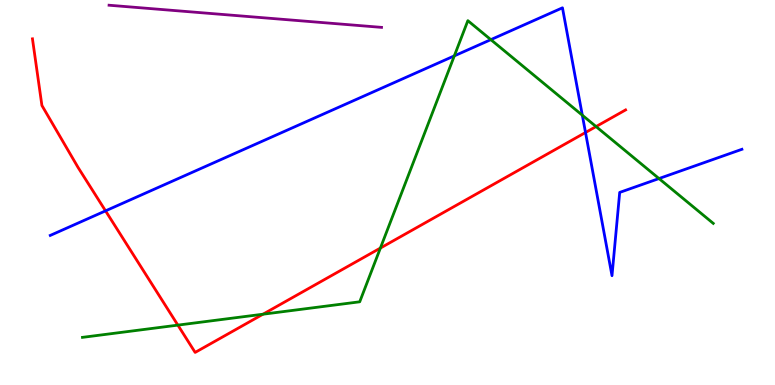[{'lines': ['blue', 'red'], 'intersections': [{'x': 1.36, 'y': 4.52}, {'x': 7.56, 'y': 6.56}]}, {'lines': ['green', 'red'], 'intersections': [{'x': 2.3, 'y': 1.56}, {'x': 3.39, 'y': 1.84}, {'x': 4.91, 'y': 3.56}, {'x': 7.69, 'y': 6.71}]}, {'lines': ['purple', 'red'], 'intersections': []}, {'lines': ['blue', 'green'], 'intersections': [{'x': 5.86, 'y': 8.55}, {'x': 6.33, 'y': 8.97}, {'x': 7.51, 'y': 7.01}, {'x': 8.5, 'y': 5.36}]}, {'lines': ['blue', 'purple'], 'intersections': []}, {'lines': ['green', 'purple'], 'intersections': []}]